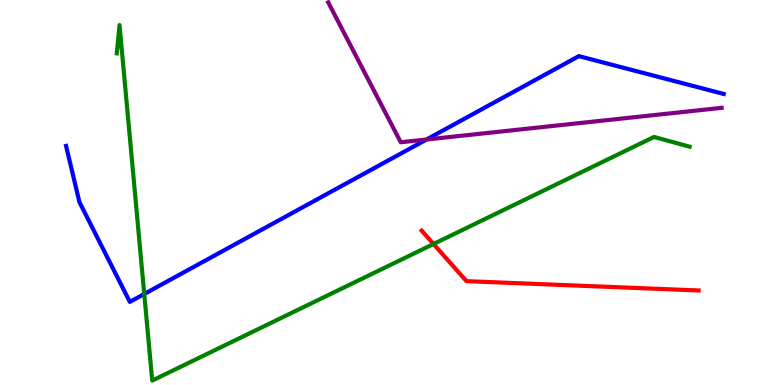[{'lines': ['blue', 'red'], 'intersections': []}, {'lines': ['green', 'red'], 'intersections': [{'x': 5.59, 'y': 3.66}]}, {'lines': ['purple', 'red'], 'intersections': []}, {'lines': ['blue', 'green'], 'intersections': [{'x': 1.86, 'y': 2.36}]}, {'lines': ['blue', 'purple'], 'intersections': [{'x': 5.5, 'y': 6.38}]}, {'lines': ['green', 'purple'], 'intersections': []}]